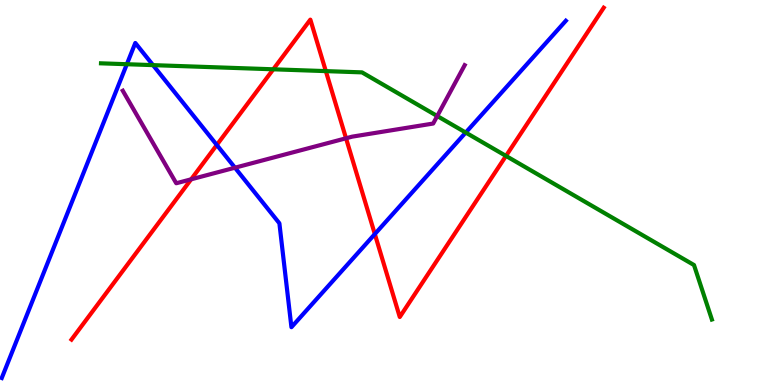[{'lines': ['blue', 'red'], 'intersections': [{'x': 2.8, 'y': 6.23}, {'x': 4.84, 'y': 3.92}]}, {'lines': ['green', 'red'], 'intersections': [{'x': 3.53, 'y': 8.2}, {'x': 4.2, 'y': 8.15}, {'x': 6.53, 'y': 5.95}]}, {'lines': ['purple', 'red'], 'intersections': [{'x': 2.47, 'y': 5.34}, {'x': 4.46, 'y': 6.41}]}, {'lines': ['blue', 'green'], 'intersections': [{'x': 1.64, 'y': 8.33}, {'x': 1.97, 'y': 8.31}, {'x': 6.01, 'y': 6.56}]}, {'lines': ['blue', 'purple'], 'intersections': [{'x': 3.03, 'y': 5.64}]}, {'lines': ['green', 'purple'], 'intersections': [{'x': 5.64, 'y': 6.99}]}]